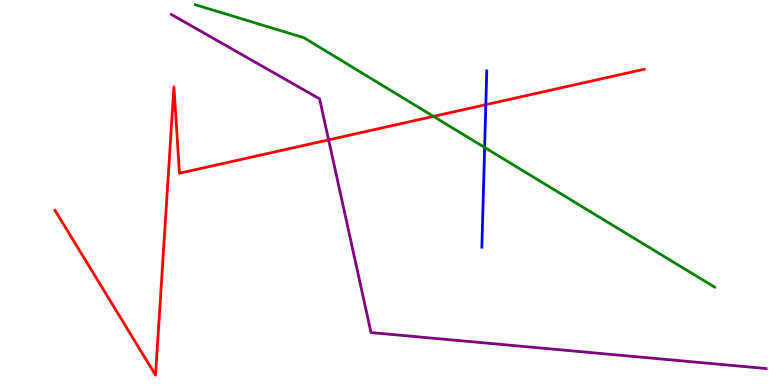[{'lines': ['blue', 'red'], 'intersections': [{'x': 6.27, 'y': 7.28}]}, {'lines': ['green', 'red'], 'intersections': [{'x': 5.59, 'y': 6.98}]}, {'lines': ['purple', 'red'], 'intersections': [{'x': 4.24, 'y': 6.37}]}, {'lines': ['blue', 'green'], 'intersections': [{'x': 6.25, 'y': 6.17}]}, {'lines': ['blue', 'purple'], 'intersections': []}, {'lines': ['green', 'purple'], 'intersections': []}]